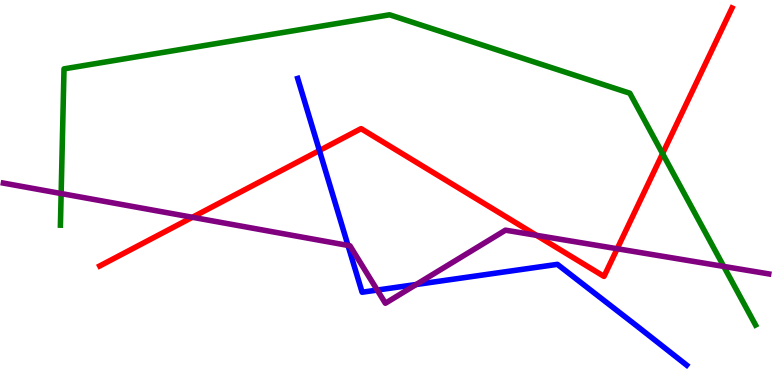[{'lines': ['blue', 'red'], 'intersections': [{'x': 4.12, 'y': 6.09}]}, {'lines': ['green', 'red'], 'intersections': [{'x': 8.55, 'y': 6.01}]}, {'lines': ['purple', 'red'], 'intersections': [{'x': 2.48, 'y': 4.36}, {'x': 6.92, 'y': 3.89}, {'x': 7.96, 'y': 3.54}]}, {'lines': ['blue', 'green'], 'intersections': []}, {'lines': ['blue', 'purple'], 'intersections': [{'x': 4.49, 'y': 3.63}, {'x': 4.87, 'y': 2.47}, {'x': 5.37, 'y': 2.61}]}, {'lines': ['green', 'purple'], 'intersections': [{'x': 0.789, 'y': 4.97}, {'x': 9.34, 'y': 3.08}]}]